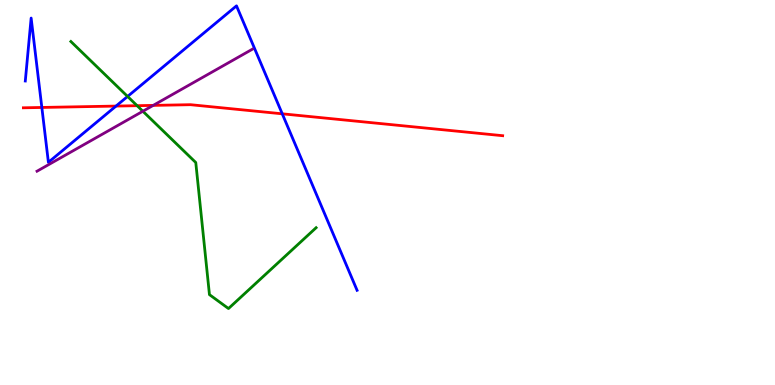[{'lines': ['blue', 'red'], 'intersections': [{'x': 0.54, 'y': 7.21}, {'x': 1.5, 'y': 7.24}, {'x': 3.64, 'y': 7.04}]}, {'lines': ['green', 'red'], 'intersections': [{'x': 1.77, 'y': 7.25}]}, {'lines': ['purple', 'red'], 'intersections': [{'x': 1.98, 'y': 7.26}]}, {'lines': ['blue', 'green'], 'intersections': [{'x': 1.65, 'y': 7.49}]}, {'lines': ['blue', 'purple'], 'intersections': []}, {'lines': ['green', 'purple'], 'intersections': [{'x': 1.84, 'y': 7.11}]}]